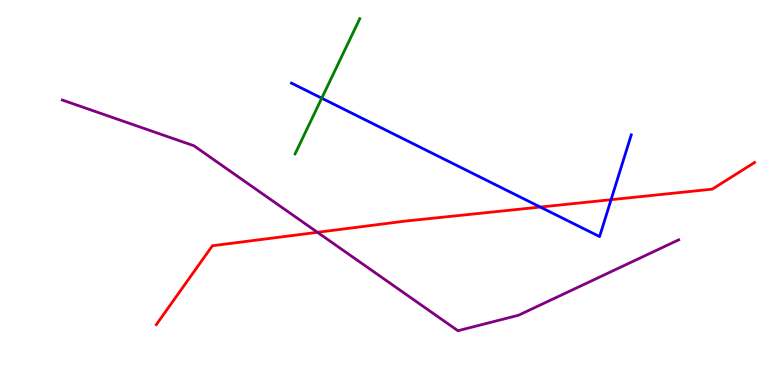[{'lines': ['blue', 'red'], 'intersections': [{'x': 6.97, 'y': 4.62}, {'x': 7.88, 'y': 4.81}]}, {'lines': ['green', 'red'], 'intersections': []}, {'lines': ['purple', 'red'], 'intersections': [{'x': 4.1, 'y': 3.97}]}, {'lines': ['blue', 'green'], 'intersections': [{'x': 4.15, 'y': 7.45}]}, {'lines': ['blue', 'purple'], 'intersections': []}, {'lines': ['green', 'purple'], 'intersections': []}]